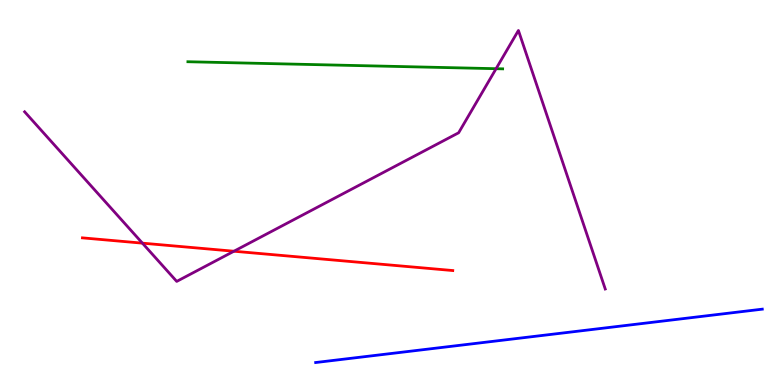[{'lines': ['blue', 'red'], 'intersections': []}, {'lines': ['green', 'red'], 'intersections': []}, {'lines': ['purple', 'red'], 'intersections': [{'x': 1.84, 'y': 3.68}, {'x': 3.02, 'y': 3.47}]}, {'lines': ['blue', 'green'], 'intersections': []}, {'lines': ['blue', 'purple'], 'intersections': []}, {'lines': ['green', 'purple'], 'intersections': [{'x': 6.4, 'y': 8.22}]}]